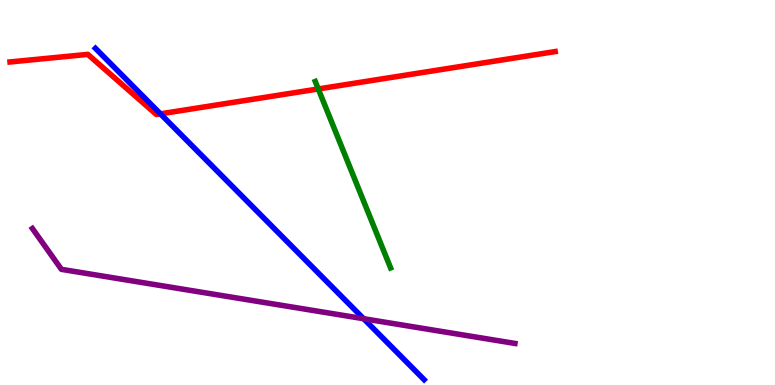[{'lines': ['blue', 'red'], 'intersections': [{'x': 2.07, 'y': 7.04}]}, {'lines': ['green', 'red'], 'intersections': [{'x': 4.11, 'y': 7.69}]}, {'lines': ['purple', 'red'], 'intersections': []}, {'lines': ['blue', 'green'], 'intersections': []}, {'lines': ['blue', 'purple'], 'intersections': [{'x': 4.69, 'y': 1.72}]}, {'lines': ['green', 'purple'], 'intersections': []}]